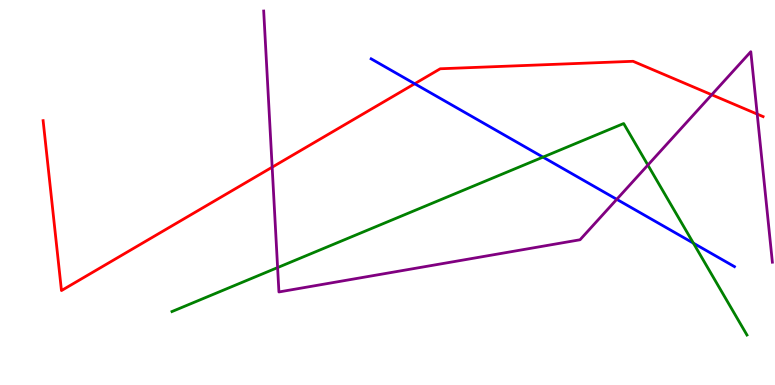[{'lines': ['blue', 'red'], 'intersections': [{'x': 5.35, 'y': 7.82}]}, {'lines': ['green', 'red'], 'intersections': []}, {'lines': ['purple', 'red'], 'intersections': [{'x': 3.51, 'y': 5.66}, {'x': 9.18, 'y': 7.54}, {'x': 9.77, 'y': 7.04}]}, {'lines': ['blue', 'green'], 'intersections': [{'x': 7.01, 'y': 5.92}, {'x': 8.95, 'y': 3.68}]}, {'lines': ['blue', 'purple'], 'intersections': [{'x': 7.96, 'y': 4.82}]}, {'lines': ['green', 'purple'], 'intersections': [{'x': 3.58, 'y': 3.05}, {'x': 8.36, 'y': 5.71}]}]